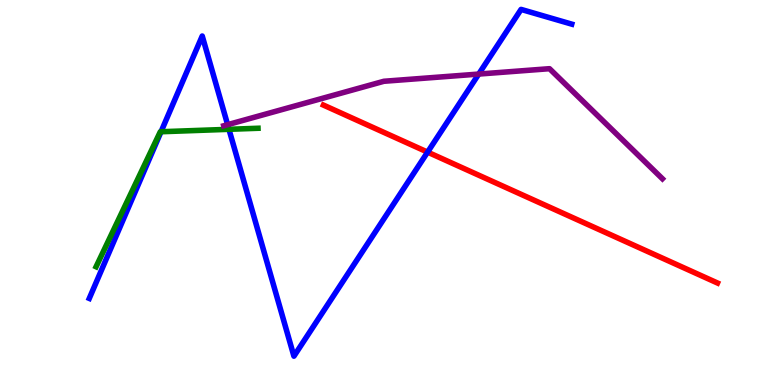[{'lines': ['blue', 'red'], 'intersections': [{'x': 5.52, 'y': 6.05}]}, {'lines': ['green', 'red'], 'intersections': []}, {'lines': ['purple', 'red'], 'intersections': []}, {'lines': ['blue', 'green'], 'intersections': [{'x': 2.08, 'y': 6.58}, {'x': 2.95, 'y': 6.64}]}, {'lines': ['blue', 'purple'], 'intersections': [{'x': 2.94, 'y': 6.76}, {'x': 6.18, 'y': 8.08}]}, {'lines': ['green', 'purple'], 'intersections': []}]